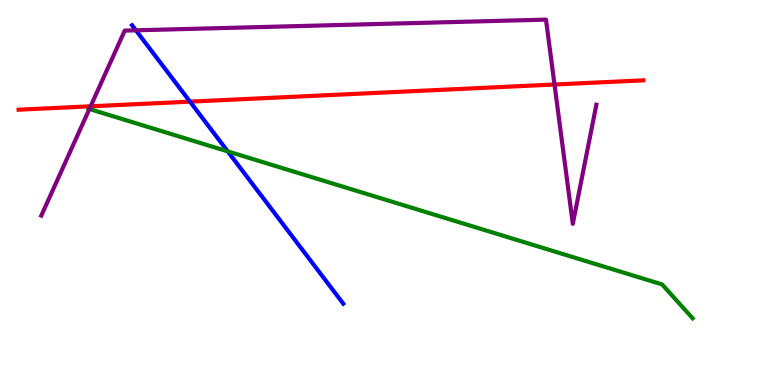[{'lines': ['blue', 'red'], 'intersections': [{'x': 2.45, 'y': 7.36}]}, {'lines': ['green', 'red'], 'intersections': []}, {'lines': ['purple', 'red'], 'intersections': [{'x': 1.17, 'y': 7.24}, {'x': 7.15, 'y': 7.8}]}, {'lines': ['blue', 'green'], 'intersections': [{'x': 2.94, 'y': 6.07}]}, {'lines': ['blue', 'purple'], 'intersections': [{'x': 1.75, 'y': 9.21}]}, {'lines': ['green', 'purple'], 'intersections': [{'x': 1.15, 'y': 7.17}]}]